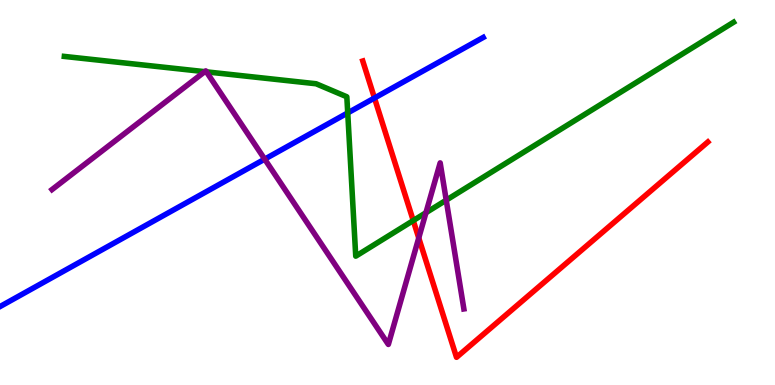[{'lines': ['blue', 'red'], 'intersections': [{'x': 4.83, 'y': 7.45}]}, {'lines': ['green', 'red'], 'intersections': [{'x': 5.33, 'y': 4.27}]}, {'lines': ['purple', 'red'], 'intersections': [{'x': 5.4, 'y': 3.82}]}, {'lines': ['blue', 'green'], 'intersections': [{'x': 4.49, 'y': 7.07}]}, {'lines': ['blue', 'purple'], 'intersections': [{'x': 3.42, 'y': 5.87}]}, {'lines': ['green', 'purple'], 'intersections': [{'x': 2.64, 'y': 8.14}, {'x': 2.66, 'y': 8.13}, {'x': 5.5, 'y': 4.48}, {'x': 5.76, 'y': 4.8}]}]